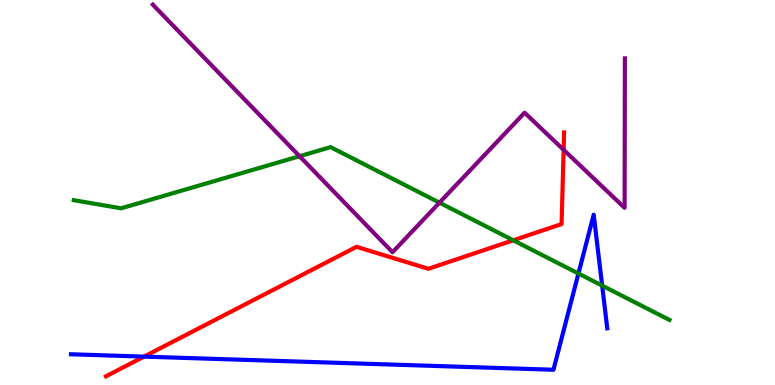[{'lines': ['blue', 'red'], 'intersections': [{'x': 1.86, 'y': 0.737}]}, {'lines': ['green', 'red'], 'intersections': [{'x': 6.62, 'y': 3.76}]}, {'lines': ['purple', 'red'], 'intersections': [{'x': 7.27, 'y': 6.11}]}, {'lines': ['blue', 'green'], 'intersections': [{'x': 7.46, 'y': 2.9}, {'x': 7.77, 'y': 2.58}]}, {'lines': ['blue', 'purple'], 'intersections': []}, {'lines': ['green', 'purple'], 'intersections': [{'x': 3.87, 'y': 5.94}, {'x': 5.67, 'y': 4.74}]}]